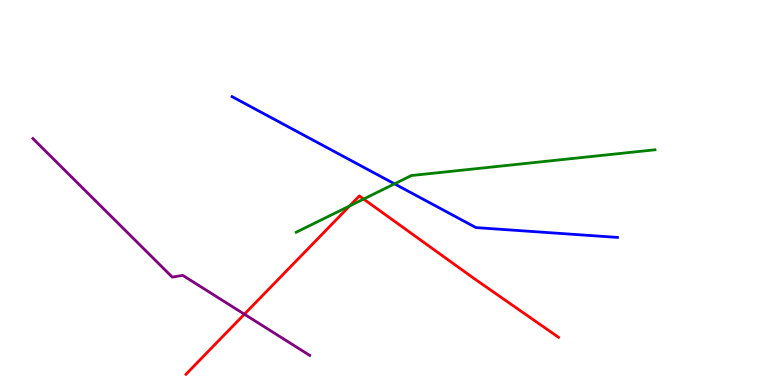[{'lines': ['blue', 'red'], 'intersections': []}, {'lines': ['green', 'red'], 'intersections': [{'x': 4.51, 'y': 4.65}, {'x': 4.69, 'y': 4.83}]}, {'lines': ['purple', 'red'], 'intersections': [{'x': 3.15, 'y': 1.84}]}, {'lines': ['blue', 'green'], 'intersections': [{'x': 5.09, 'y': 5.22}]}, {'lines': ['blue', 'purple'], 'intersections': []}, {'lines': ['green', 'purple'], 'intersections': []}]